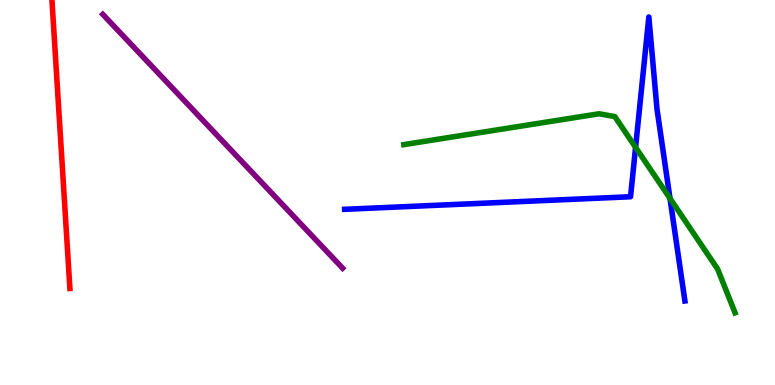[{'lines': ['blue', 'red'], 'intersections': []}, {'lines': ['green', 'red'], 'intersections': []}, {'lines': ['purple', 'red'], 'intersections': []}, {'lines': ['blue', 'green'], 'intersections': [{'x': 8.2, 'y': 6.17}, {'x': 8.64, 'y': 4.85}]}, {'lines': ['blue', 'purple'], 'intersections': []}, {'lines': ['green', 'purple'], 'intersections': []}]